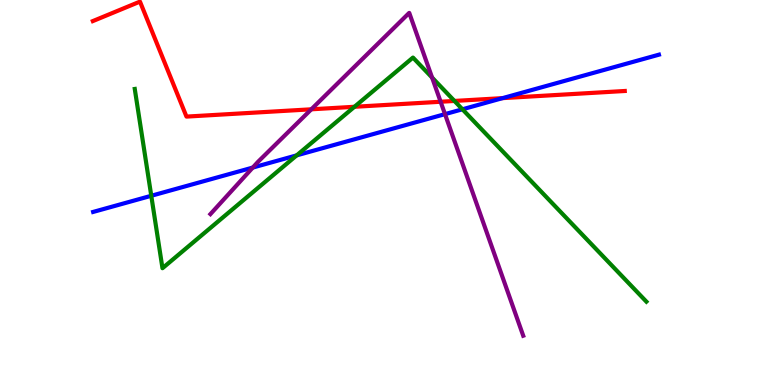[{'lines': ['blue', 'red'], 'intersections': [{'x': 6.49, 'y': 7.45}]}, {'lines': ['green', 'red'], 'intersections': [{'x': 4.57, 'y': 7.23}, {'x': 5.86, 'y': 7.38}]}, {'lines': ['purple', 'red'], 'intersections': [{'x': 4.02, 'y': 7.16}, {'x': 5.69, 'y': 7.36}]}, {'lines': ['blue', 'green'], 'intersections': [{'x': 1.95, 'y': 4.91}, {'x': 3.83, 'y': 5.96}, {'x': 5.97, 'y': 7.16}]}, {'lines': ['blue', 'purple'], 'intersections': [{'x': 3.26, 'y': 5.65}, {'x': 5.74, 'y': 7.04}]}, {'lines': ['green', 'purple'], 'intersections': [{'x': 5.58, 'y': 7.99}]}]